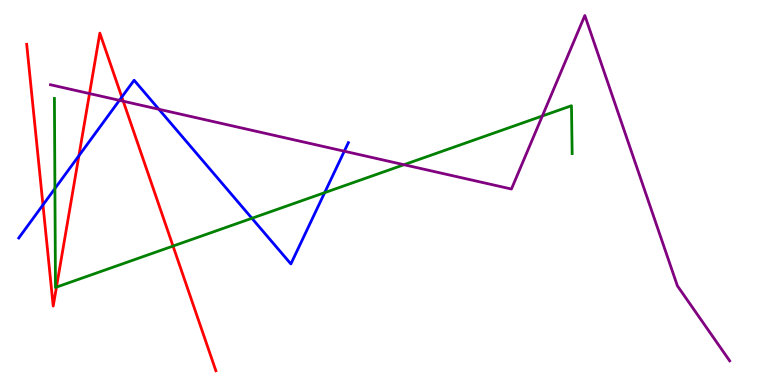[{'lines': ['blue', 'red'], 'intersections': [{'x': 0.554, 'y': 4.68}, {'x': 1.02, 'y': 5.95}, {'x': 1.57, 'y': 7.48}]}, {'lines': ['green', 'red'], 'intersections': [{'x': 0.728, 'y': 2.54}, {'x': 2.23, 'y': 3.61}]}, {'lines': ['purple', 'red'], 'intersections': [{'x': 1.15, 'y': 7.57}, {'x': 1.59, 'y': 7.37}]}, {'lines': ['blue', 'green'], 'intersections': [{'x': 0.709, 'y': 5.1}, {'x': 3.25, 'y': 4.33}, {'x': 4.19, 'y': 5.0}]}, {'lines': ['blue', 'purple'], 'intersections': [{'x': 1.54, 'y': 7.39}, {'x': 2.05, 'y': 7.16}, {'x': 4.44, 'y': 6.07}]}, {'lines': ['green', 'purple'], 'intersections': [{'x': 5.21, 'y': 5.72}, {'x': 7.0, 'y': 6.99}]}]